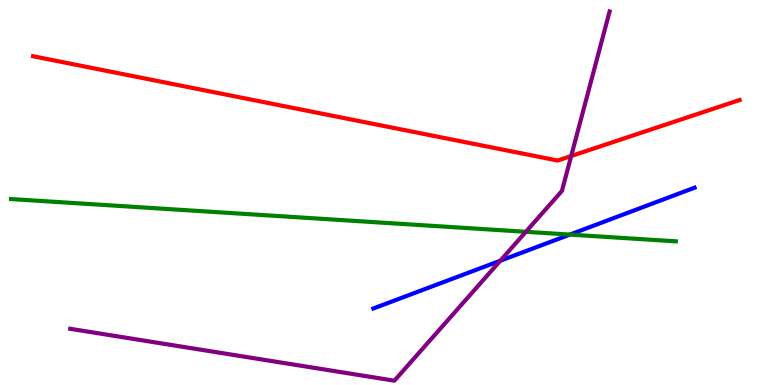[{'lines': ['blue', 'red'], 'intersections': []}, {'lines': ['green', 'red'], 'intersections': []}, {'lines': ['purple', 'red'], 'intersections': [{'x': 7.37, 'y': 5.95}]}, {'lines': ['blue', 'green'], 'intersections': [{'x': 7.35, 'y': 3.91}]}, {'lines': ['blue', 'purple'], 'intersections': [{'x': 6.46, 'y': 3.23}]}, {'lines': ['green', 'purple'], 'intersections': [{'x': 6.79, 'y': 3.98}]}]